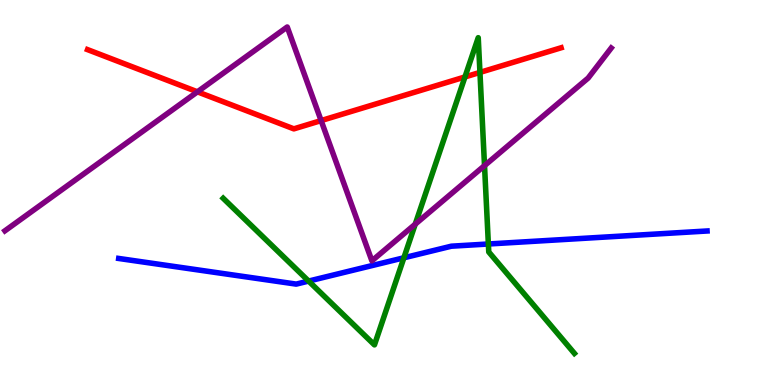[{'lines': ['blue', 'red'], 'intersections': []}, {'lines': ['green', 'red'], 'intersections': [{'x': 6.0, 'y': 8.0}, {'x': 6.19, 'y': 8.12}]}, {'lines': ['purple', 'red'], 'intersections': [{'x': 2.55, 'y': 7.62}, {'x': 4.14, 'y': 6.87}]}, {'lines': ['blue', 'green'], 'intersections': [{'x': 3.98, 'y': 2.7}, {'x': 5.21, 'y': 3.3}, {'x': 6.3, 'y': 3.66}]}, {'lines': ['blue', 'purple'], 'intersections': []}, {'lines': ['green', 'purple'], 'intersections': [{'x': 5.36, 'y': 4.18}, {'x': 6.25, 'y': 5.7}]}]